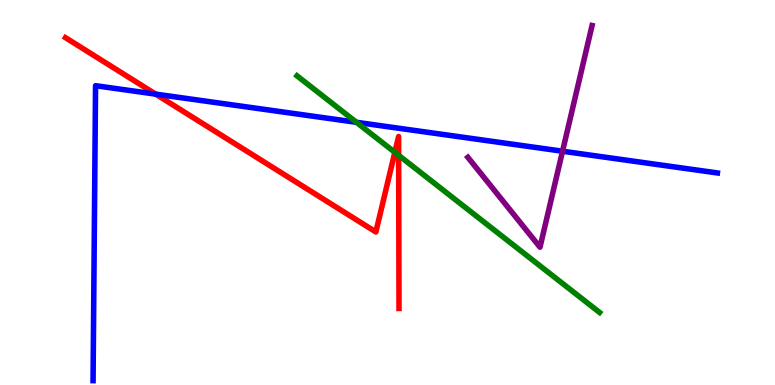[{'lines': ['blue', 'red'], 'intersections': [{'x': 2.01, 'y': 7.55}]}, {'lines': ['green', 'red'], 'intersections': [{'x': 5.09, 'y': 6.04}, {'x': 5.14, 'y': 5.97}]}, {'lines': ['purple', 'red'], 'intersections': []}, {'lines': ['blue', 'green'], 'intersections': [{'x': 4.6, 'y': 6.82}]}, {'lines': ['blue', 'purple'], 'intersections': [{'x': 7.26, 'y': 6.07}]}, {'lines': ['green', 'purple'], 'intersections': []}]